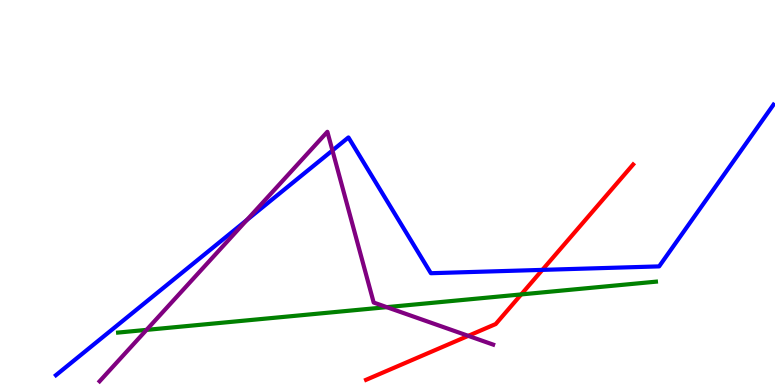[{'lines': ['blue', 'red'], 'intersections': [{'x': 7.0, 'y': 2.99}]}, {'lines': ['green', 'red'], 'intersections': [{'x': 6.73, 'y': 2.35}]}, {'lines': ['purple', 'red'], 'intersections': [{'x': 6.04, 'y': 1.28}]}, {'lines': ['blue', 'green'], 'intersections': []}, {'lines': ['blue', 'purple'], 'intersections': [{'x': 3.18, 'y': 4.28}, {'x': 4.29, 'y': 6.09}]}, {'lines': ['green', 'purple'], 'intersections': [{'x': 1.89, 'y': 1.43}, {'x': 4.99, 'y': 2.02}]}]